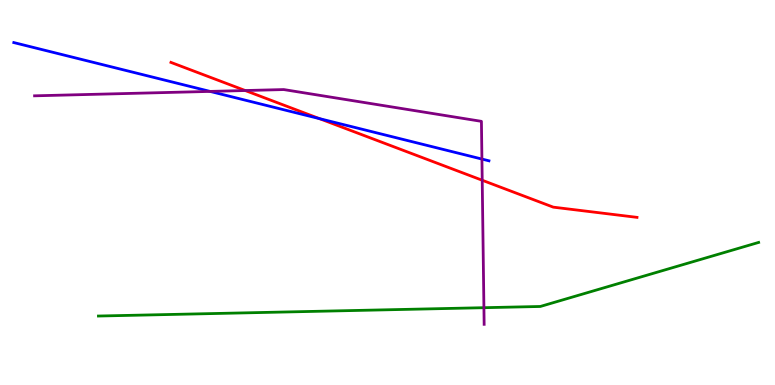[{'lines': ['blue', 'red'], 'intersections': [{'x': 4.12, 'y': 6.92}]}, {'lines': ['green', 'red'], 'intersections': []}, {'lines': ['purple', 'red'], 'intersections': [{'x': 3.16, 'y': 7.65}, {'x': 6.22, 'y': 5.32}]}, {'lines': ['blue', 'green'], 'intersections': []}, {'lines': ['blue', 'purple'], 'intersections': [{'x': 2.71, 'y': 7.63}, {'x': 6.22, 'y': 5.87}]}, {'lines': ['green', 'purple'], 'intersections': [{'x': 6.24, 'y': 2.01}]}]